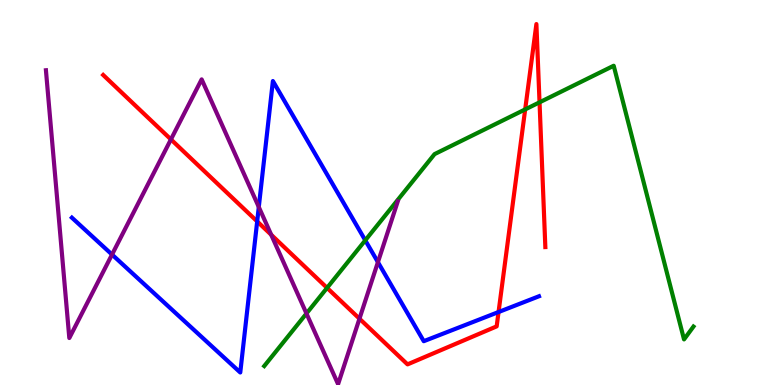[{'lines': ['blue', 'red'], 'intersections': [{'x': 3.32, 'y': 4.25}, {'x': 6.43, 'y': 1.9}]}, {'lines': ['green', 'red'], 'intersections': [{'x': 4.22, 'y': 2.52}, {'x': 6.78, 'y': 7.16}, {'x': 6.96, 'y': 7.34}]}, {'lines': ['purple', 'red'], 'intersections': [{'x': 2.21, 'y': 6.38}, {'x': 3.5, 'y': 3.9}, {'x': 4.64, 'y': 1.72}]}, {'lines': ['blue', 'green'], 'intersections': [{'x': 4.71, 'y': 3.76}]}, {'lines': ['blue', 'purple'], 'intersections': [{'x': 1.45, 'y': 3.39}, {'x': 3.34, 'y': 4.62}, {'x': 4.88, 'y': 3.19}]}, {'lines': ['green', 'purple'], 'intersections': [{'x': 3.95, 'y': 1.86}]}]